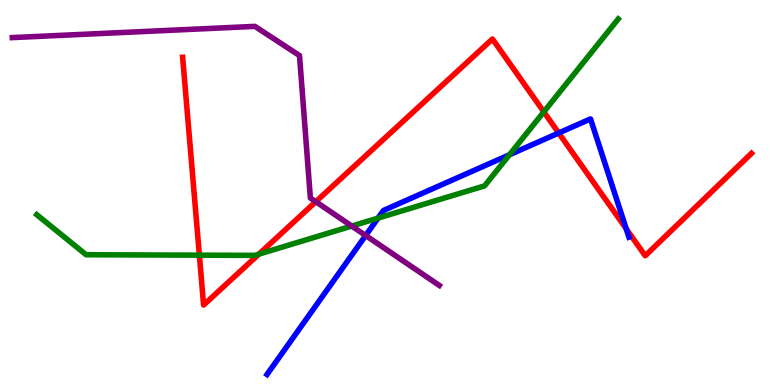[{'lines': ['blue', 'red'], 'intersections': [{'x': 7.21, 'y': 6.55}, {'x': 8.08, 'y': 4.06}]}, {'lines': ['green', 'red'], 'intersections': [{'x': 2.57, 'y': 3.37}, {'x': 3.34, 'y': 3.4}, {'x': 7.02, 'y': 7.09}]}, {'lines': ['purple', 'red'], 'intersections': [{'x': 4.07, 'y': 4.76}]}, {'lines': ['blue', 'green'], 'intersections': [{'x': 4.88, 'y': 4.33}, {'x': 6.57, 'y': 5.98}]}, {'lines': ['blue', 'purple'], 'intersections': [{'x': 4.72, 'y': 3.88}]}, {'lines': ['green', 'purple'], 'intersections': [{'x': 4.54, 'y': 4.13}]}]